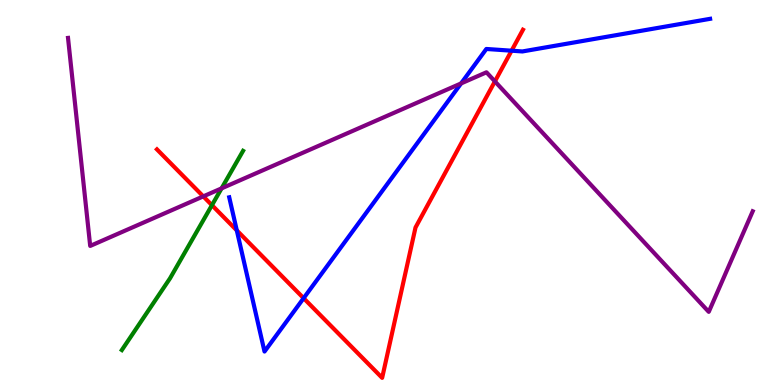[{'lines': ['blue', 'red'], 'intersections': [{'x': 3.06, 'y': 4.02}, {'x': 3.92, 'y': 2.25}, {'x': 6.6, 'y': 8.68}]}, {'lines': ['green', 'red'], 'intersections': [{'x': 2.73, 'y': 4.67}]}, {'lines': ['purple', 'red'], 'intersections': [{'x': 2.62, 'y': 4.9}, {'x': 6.39, 'y': 7.89}]}, {'lines': ['blue', 'green'], 'intersections': []}, {'lines': ['blue', 'purple'], 'intersections': [{'x': 5.95, 'y': 7.83}]}, {'lines': ['green', 'purple'], 'intersections': [{'x': 2.86, 'y': 5.11}]}]